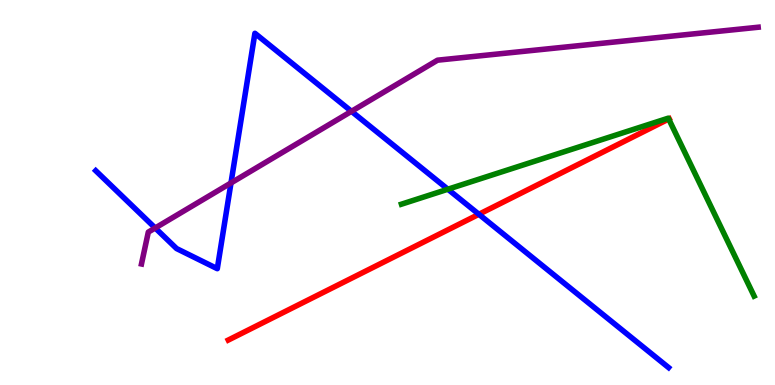[{'lines': ['blue', 'red'], 'intersections': [{'x': 6.18, 'y': 4.43}]}, {'lines': ['green', 'red'], 'intersections': [{'x': 8.63, 'y': 6.91}]}, {'lines': ['purple', 'red'], 'intersections': []}, {'lines': ['blue', 'green'], 'intersections': [{'x': 5.78, 'y': 5.09}]}, {'lines': ['blue', 'purple'], 'intersections': [{'x': 2.0, 'y': 4.08}, {'x': 2.98, 'y': 5.25}, {'x': 4.54, 'y': 7.11}]}, {'lines': ['green', 'purple'], 'intersections': []}]